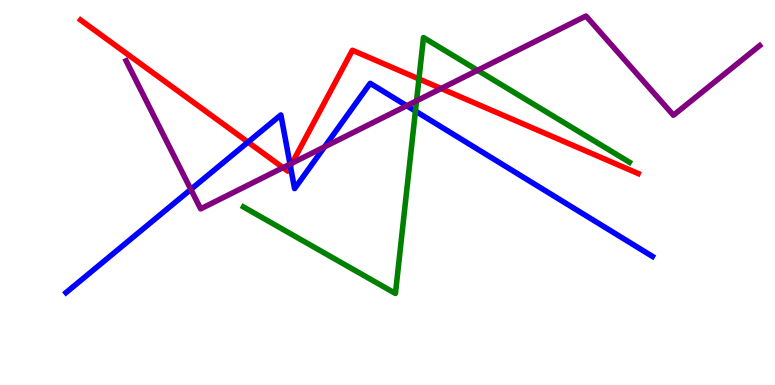[{'lines': ['blue', 'red'], 'intersections': [{'x': 3.2, 'y': 6.31}, {'x': 3.75, 'y': 5.68}]}, {'lines': ['green', 'red'], 'intersections': [{'x': 5.41, 'y': 7.95}]}, {'lines': ['purple', 'red'], 'intersections': [{'x': 3.65, 'y': 5.65}, {'x': 3.77, 'y': 5.76}, {'x': 5.69, 'y': 7.7}]}, {'lines': ['blue', 'green'], 'intersections': [{'x': 5.36, 'y': 7.11}]}, {'lines': ['blue', 'purple'], 'intersections': [{'x': 2.46, 'y': 5.08}, {'x': 3.74, 'y': 5.74}, {'x': 4.19, 'y': 6.19}, {'x': 5.25, 'y': 7.25}]}, {'lines': ['green', 'purple'], 'intersections': [{'x': 5.37, 'y': 7.38}, {'x': 6.16, 'y': 8.17}]}]